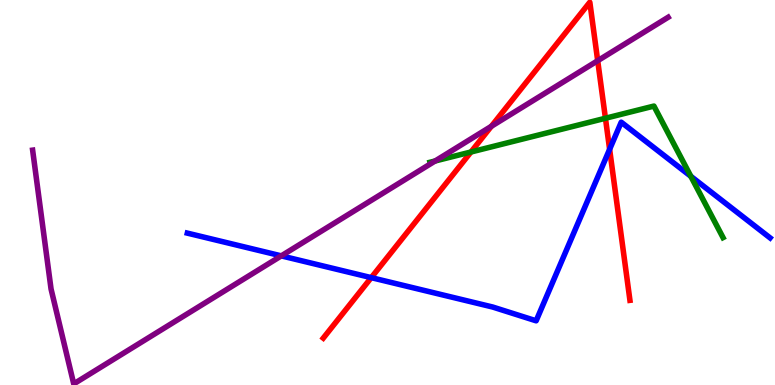[{'lines': ['blue', 'red'], 'intersections': [{'x': 4.79, 'y': 2.79}, {'x': 7.87, 'y': 6.12}]}, {'lines': ['green', 'red'], 'intersections': [{'x': 6.08, 'y': 6.05}, {'x': 7.81, 'y': 6.93}]}, {'lines': ['purple', 'red'], 'intersections': [{'x': 6.34, 'y': 6.72}, {'x': 7.71, 'y': 8.42}]}, {'lines': ['blue', 'green'], 'intersections': [{'x': 8.91, 'y': 5.42}]}, {'lines': ['blue', 'purple'], 'intersections': [{'x': 3.63, 'y': 3.35}]}, {'lines': ['green', 'purple'], 'intersections': [{'x': 5.61, 'y': 5.82}]}]